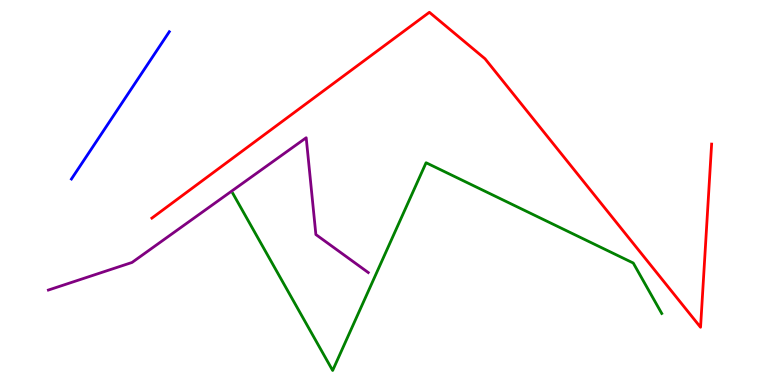[{'lines': ['blue', 'red'], 'intersections': []}, {'lines': ['green', 'red'], 'intersections': []}, {'lines': ['purple', 'red'], 'intersections': []}, {'lines': ['blue', 'green'], 'intersections': []}, {'lines': ['blue', 'purple'], 'intersections': []}, {'lines': ['green', 'purple'], 'intersections': []}]